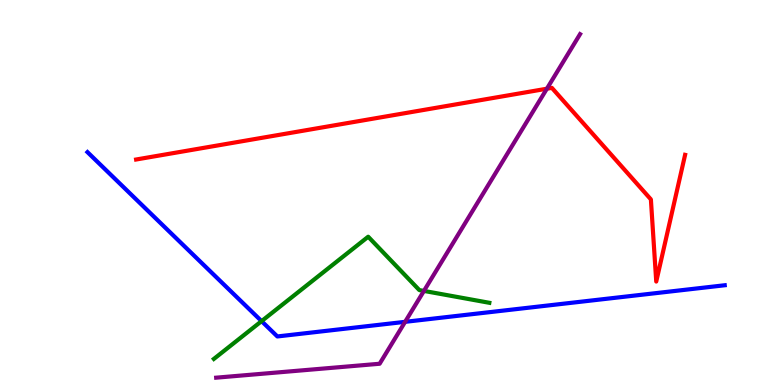[{'lines': ['blue', 'red'], 'intersections': []}, {'lines': ['green', 'red'], 'intersections': []}, {'lines': ['purple', 'red'], 'intersections': [{'x': 7.06, 'y': 7.7}]}, {'lines': ['blue', 'green'], 'intersections': [{'x': 3.38, 'y': 1.66}]}, {'lines': ['blue', 'purple'], 'intersections': [{'x': 5.23, 'y': 1.64}]}, {'lines': ['green', 'purple'], 'intersections': [{'x': 5.47, 'y': 2.44}]}]